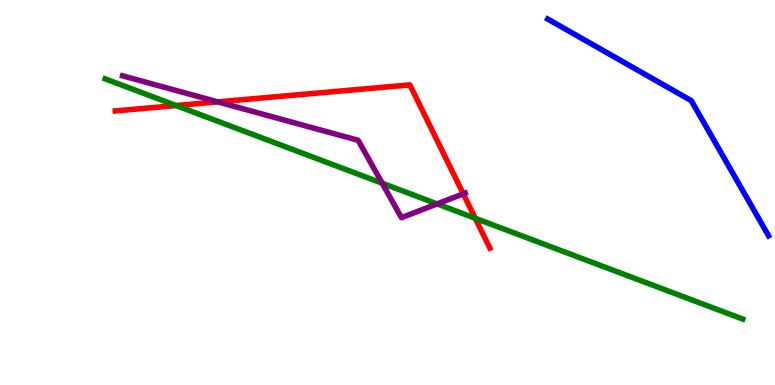[{'lines': ['blue', 'red'], 'intersections': []}, {'lines': ['green', 'red'], 'intersections': [{'x': 2.27, 'y': 7.26}, {'x': 6.13, 'y': 4.33}]}, {'lines': ['purple', 'red'], 'intersections': [{'x': 2.81, 'y': 7.35}, {'x': 5.98, 'y': 4.97}]}, {'lines': ['blue', 'green'], 'intersections': []}, {'lines': ['blue', 'purple'], 'intersections': []}, {'lines': ['green', 'purple'], 'intersections': [{'x': 4.93, 'y': 5.24}, {'x': 5.64, 'y': 4.7}]}]